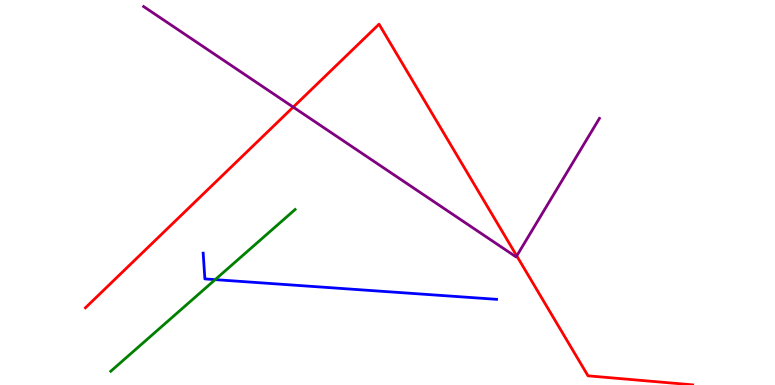[{'lines': ['blue', 'red'], 'intersections': []}, {'lines': ['green', 'red'], 'intersections': []}, {'lines': ['purple', 'red'], 'intersections': [{'x': 3.78, 'y': 7.22}, {'x': 6.67, 'y': 3.35}]}, {'lines': ['blue', 'green'], 'intersections': [{'x': 2.78, 'y': 2.74}]}, {'lines': ['blue', 'purple'], 'intersections': []}, {'lines': ['green', 'purple'], 'intersections': []}]